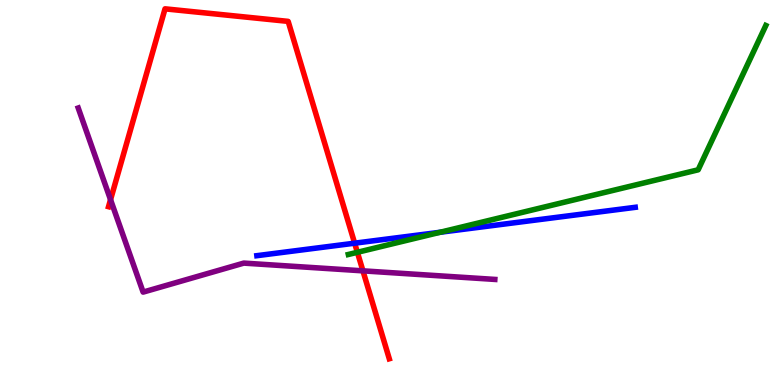[{'lines': ['blue', 'red'], 'intersections': [{'x': 4.58, 'y': 3.68}]}, {'lines': ['green', 'red'], 'intersections': [{'x': 4.61, 'y': 3.45}]}, {'lines': ['purple', 'red'], 'intersections': [{'x': 1.43, 'y': 4.81}, {'x': 4.68, 'y': 2.97}]}, {'lines': ['blue', 'green'], 'intersections': [{'x': 5.68, 'y': 3.97}]}, {'lines': ['blue', 'purple'], 'intersections': []}, {'lines': ['green', 'purple'], 'intersections': []}]